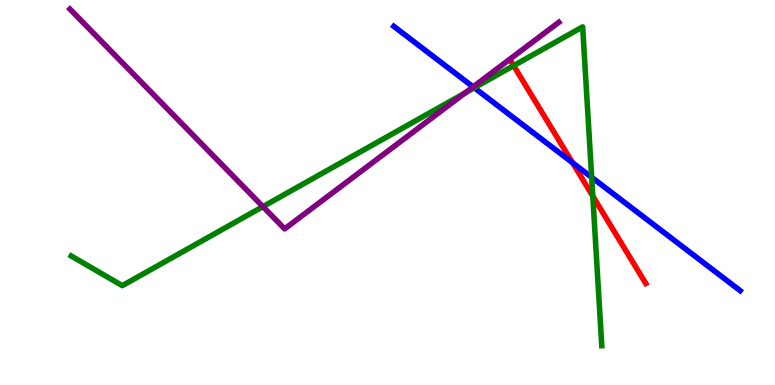[{'lines': ['blue', 'red'], 'intersections': [{'x': 7.39, 'y': 5.77}]}, {'lines': ['green', 'red'], 'intersections': [{'x': 6.63, 'y': 8.29}, {'x': 7.65, 'y': 4.91}]}, {'lines': ['purple', 'red'], 'intersections': []}, {'lines': ['blue', 'green'], 'intersections': [{'x': 6.12, 'y': 7.72}, {'x': 7.63, 'y': 5.39}]}, {'lines': ['blue', 'purple'], 'intersections': [{'x': 6.1, 'y': 7.74}]}, {'lines': ['green', 'purple'], 'intersections': [{'x': 3.39, 'y': 4.63}, {'x': 6.0, 'y': 7.58}]}]